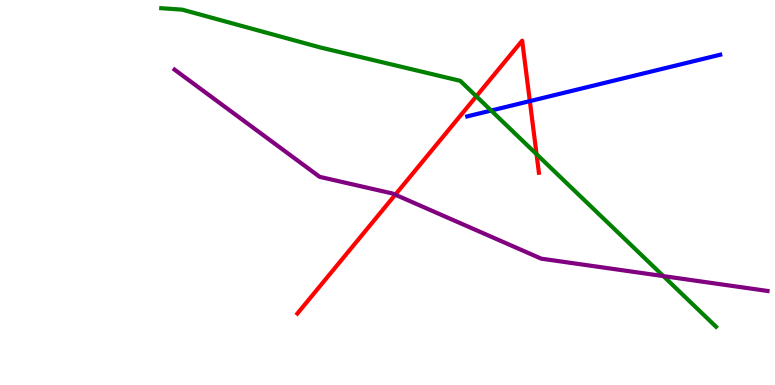[{'lines': ['blue', 'red'], 'intersections': [{'x': 6.84, 'y': 7.37}]}, {'lines': ['green', 'red'], 'intersections': [{'x': 6.15, 'y': 7.5}, {'x': 6.92, 'y': 6.0}]}, {'lines': ['purple', 'red'], 'intersections': [{'x': 5.1, 'y': 4.94}]}, {'lines': ['blue', 'green'], 'intersections': [{'x': 6.34, 'y': 7.13}]}, {'lines': ['blue', 'purple'], 'intersections': []}, {'lines': ['green', 'purple'], 'intersections': [{'x': 8.56, 'y': 2.83}]}]